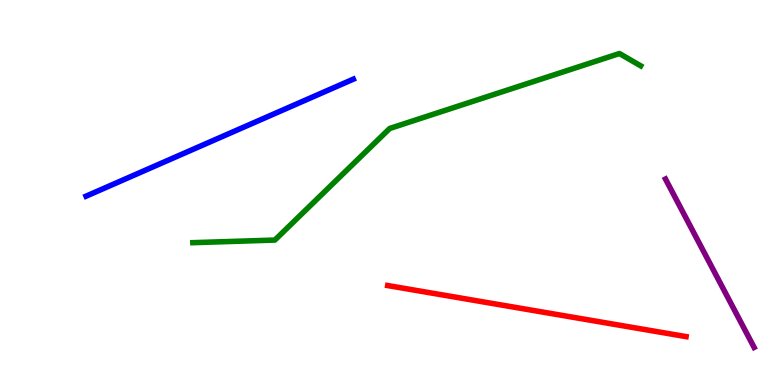[{'lines': ['blue', 'red'], 'intersections': []}, {'lines': ['green', 'red'], 'intersections': []}, {'lines': ['purple', 'red'], 'intersections': []}, {'lines': ['blue', 'green'], 'intersections': []}, {'lines': ['blue', 'purple'], 'intersections': []}, {'lines': ['green', 'purple'], 'intersections': []}]